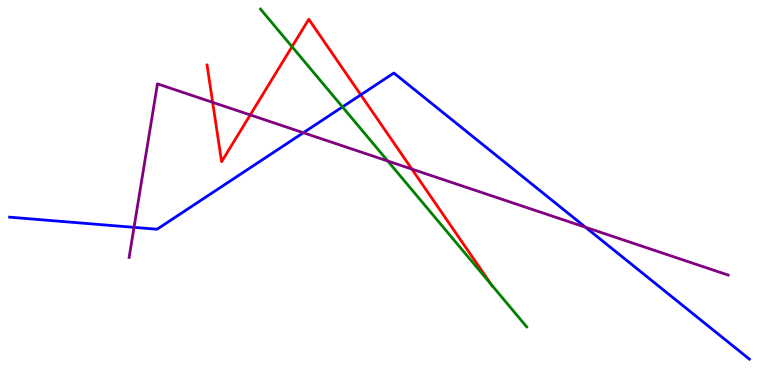[{'lines': ['blue', 'red'], 'intersections': [{'x': 4.66, 'y': 7.54}]}, {'lines': ['green', 'red'], 'intersections': [{'x': 3.77, 'y': 8.79}, {'x': 6.34, 'y': 2.6}]}, {'lines': ['purple', 'red'], 'intersections': [{'x': 2.74, 'y': 7.34}, {'x': 3.23, 'y': 7.01}, {'x': 5.31, 'y': 5.61}]}, {'lines': ['blue', 'green'], 'intersections': [{'x': 4.42, 'y': 7.22}]}, {'lines': ['blue', 'purple'], 'intersections': [{'x': 1.73, 'y': 4.09}, {'x': 3.91, 'y': 6.55}, {'x': 7.56, 'y': 4.1}]}, {'lines': ['green', 'purple'], 'intersections': [{'x': 5.0, 'y': 5.82}]}]